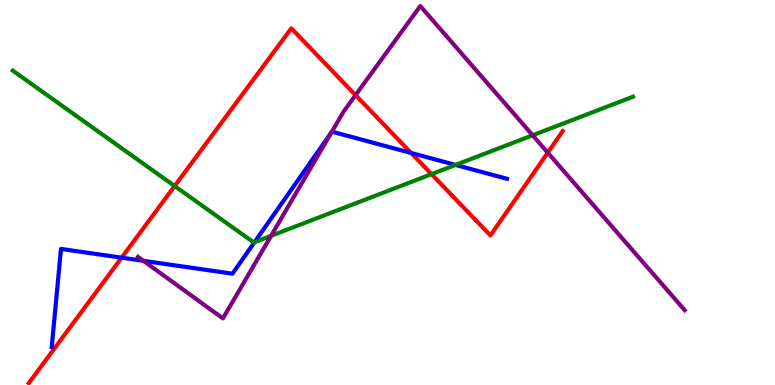[{'lines': ['blue', 'red'], 'intersections': [{'x': 1.57, 'y': 3.31}, {'x': 5.31, 'y': 6.03}]}, {'lines': ['green', 'red'], 'intersections': [{'x': 2.25, 'y': 5.17}, {'x': 5.57, 'y': 5.48}]}, {'lines': ['purple', 'red'], 'intersections': [{'x': 4.59, 'y': 7.53}, {'x': 7.07, 'y': 6.03}]}, {'lines': ['blue', 'green'], 'intersections': [{'x': 3.28, 'y': 3.71}, {'x': 5.88, 'y': 5.72}]}, {'lines': ['blue', 'purple'], 'intersections': [{'x': 1.85, 'y': 3.23}, {'x': 4.28, 'y': 6.56}]}, {'lines': ['green', 'purple'], 'intersections': [{'x': 3.5, 'y': 3.88}, {'x': 6.87, 'y': 6.49}]}]